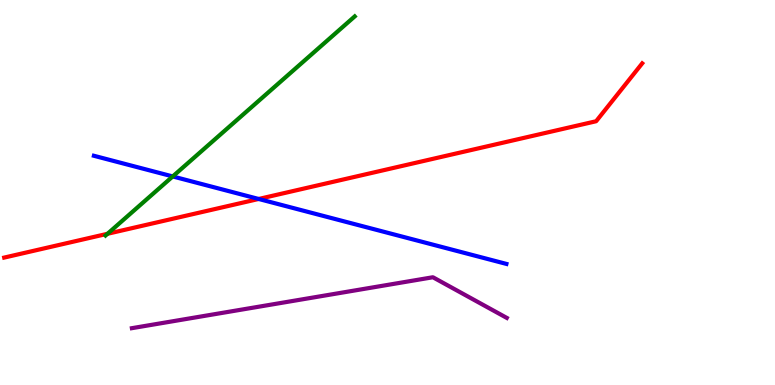[{'lines': ['blue', 'red'], 'intersections': [{'x': 3.34, 'y': 4.83}]}, {'lines': ['green', 'red'], 'intersections': [{'x': 1.39, 'y': 3.93}]}, {'lines': ['purple', 'red'], 'intersections': []}, {'lines': ['blue', 'green'], 'intersections': [{'x': 2.23, 'y': 5.42}]}, {'lines': ['blue', 'purple'], 'intersections': []}, {'lines': ['green', 'purple'], 'intersections': []}]